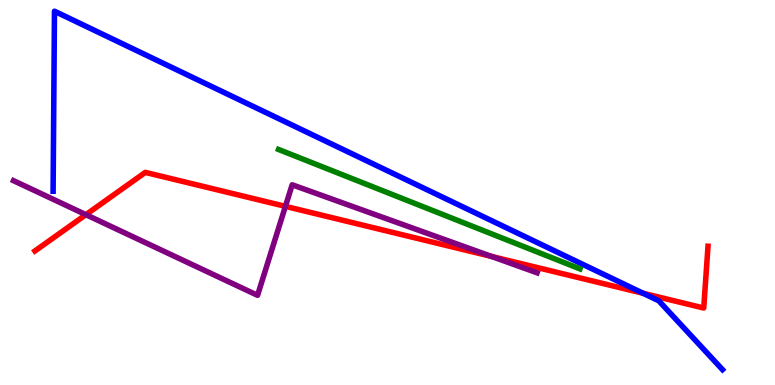[{'lines': ['blue', 'red'], 'intersections': [{'x': 8.3, 'y': 2.38}]}, {'lines': ['green', 'red'], 'intersections': []}, {'lines': ['purple', 'red'], 'intersections': [{'x': 1.11, 'y': 4.42}, {'x': 3.68, 'y': 4.64}, {'x': 6.34, 'y': 3.34}]}, {'lines': ['blue', 'green'], 'intersections': []}, {'lines': ['blue', 'purple'], 'intersections': []}, {'lines': ['green', 'purple'], 'intersections': []}]